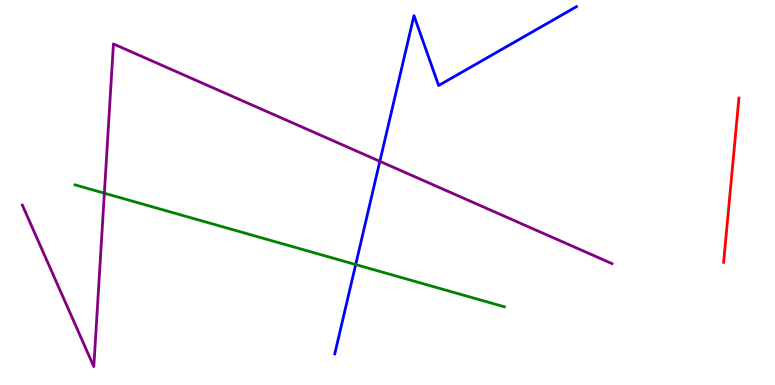[{'lines': ['blue', 'red'], 'intersections': []}, {'lines': ['green', 'red'], 'intersections': []}, {'lines': ['purple', 'red'], 'intersections': []}, {'lines': ['blue', 'green'], 'intersections': [{'x': 4.59, 'y': 3.13}]}, {'lines': ['blue', 'purple'], 'intersections': [{'x': 4.9, 'y': 5.81}]}, {'lines': ['green', 'purple'], 'intersections': [{'x': 1.35, 'y': 4.98}]}]